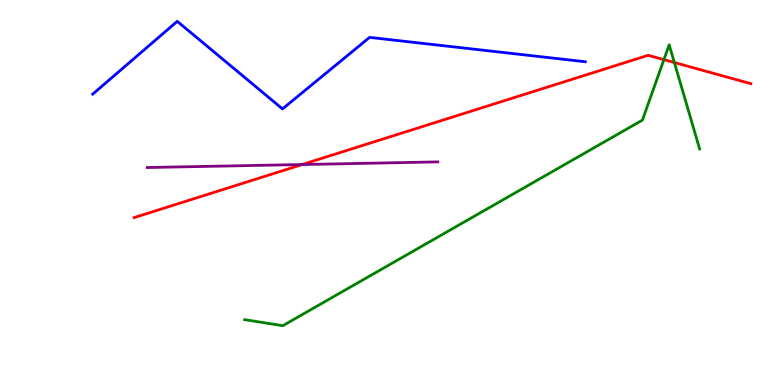[{'lines': ['blue', 'red'], 'intersections': []}, {'lines': ['green', 'red'], 'intersections': [{'x': 8.57, 'y': 8.45}, {'x': 8.7, 'y': 8.38}]}, {'lines': ['purple', 'red'], 'intersections': [{'x': 3.9, 'y': 5.73}]}, {'lines': ['blue', 'green'], 'intersections': []}, {'lines': ['blue', 'purple'], 'intersections': []}, {'lines': ['green', 'purple'], 'intersections': []}]